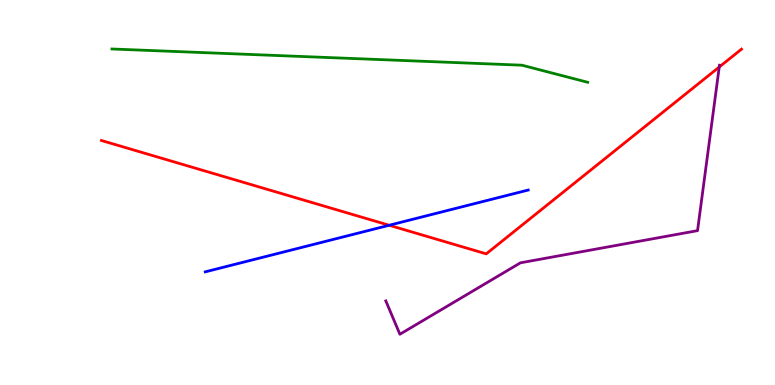[{'lines': ['blue', 'red'], 'intersections': [{'x': 5.02, 'y': 4.15}]}, {'lines': ['green', 'red'], 'intersections': []}, {'lines': ['purple', 'red'], 'intersections': [{'x': 9.28, 'y': 8.26}]}, {'lines': ['blue', 'green'], 'intersections': []}, {'lines': ['blue', 'purple'], 'intersections': []}, {'lines': ['green', 'purple'], 'intersections': []}]